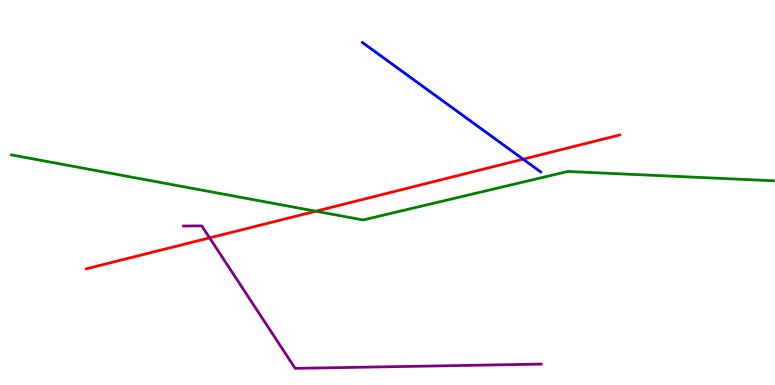[{'lines': ['blue', 'red'], 'intersections': [{'x': 6.75, 'y': 5.86}]}, {'lines': ['green', 'red'], 'intersections': [{'x': 4.08, 'y': 4.51}]}, {'lines': ['purple', 'red'], 'intersections': [{'x': 2.7, 'y': 3.82}]}, {'lines': ['blue', 'green'], 'intersections': []}, {'lines': ['blue', 'purple'], 'intersections': []}, {'lines': ['green', 'purple'], 'intersections': []}]